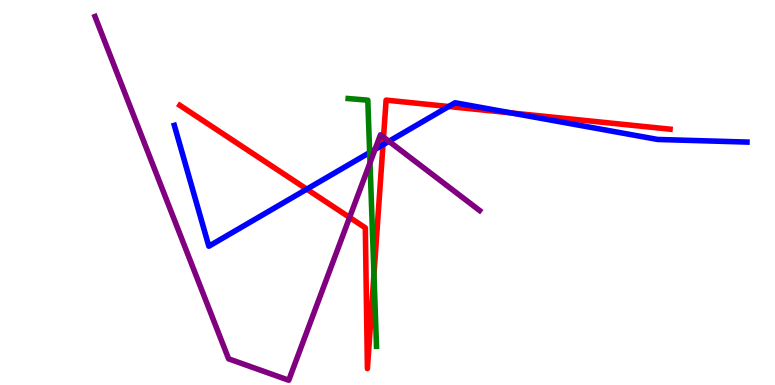[{'lines': ['blue', 'red'], 'intersections': [{'x': 3.96, 'y': 5.09}, {'x': 4.94, 'y': 6.24}, {'x': 5.79, 'y': 7.23}, {'x': 6.59, 'y': 7.07}]}, {'lines': ['green', 'red'], 'intersections': [{'x': 4.83, 'y': 2.87}]}, {'lines': ['purple', 'red'], 'intersections': [{'x': 4.51, 'y': 4.35}, {'x': 4.95, 'y': 6.44}]}, {'lines': ['blue', 'green'], 'intersections': [{'x': 4.77, 'y': 6.04}]}, {'lines': ['blue', 'purple'], 'intersections': [{'x': 4.84, 'y': 6.12}, {'x': 5.02, 'y': 6.33}]}, {'lines': ['green', 'purple'], 'intersections': [{'x': 4.77, 'y': 5.77}]}]